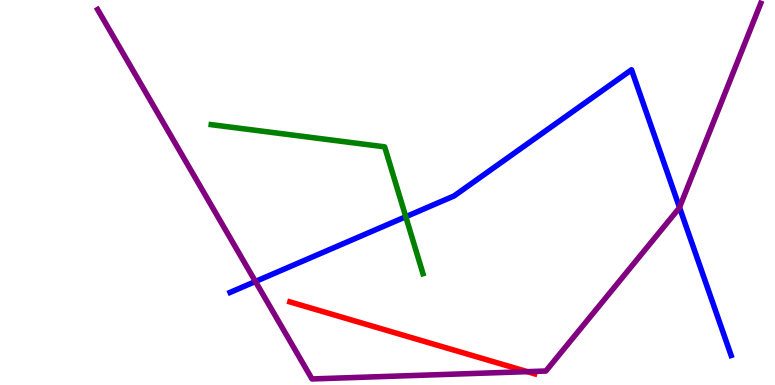[{'lines': ['blue', 'red'], 'intersections': []}, {'lines': ['green', 'red'], 'intersections': []}, {'lines': ['purple', 'red'], 'intersections': [{'x': 6.8, 'y': 0.347}]}, {'lines': ['blue', 'green'], 'intersections': [{'x': 5.24, 'y': 4.37}]}, {'lines': ['blue', 'purple'], 'intersections': [{'x': 3.3, 'y': 2.69}, {'x': 8.77, 'y': 4.61}]}, {'lines': ['green', 'purple'], 'intersections': []}]